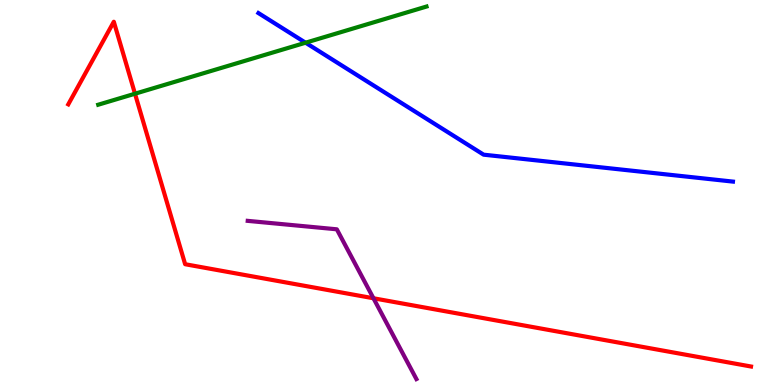[{'lines': ['blue', 'red'], 'intersections': []}, {'lines': ['green', 'red'], 'intersections': [{'x': 1.74, 'y': 7.57}]}, {'lines': ['purple', 'red'], 'intersections': [{'x': 4.82, 'y': 2.25}]}, {'lines': ['blue', 'green'], 'intersections': [{'x': 3.94, 'y': 8.89}]}, {'lines': ['blue', 'purple'], 'intersections': []}, {'lines': ['green', 'purple'], 'intersections': []}]